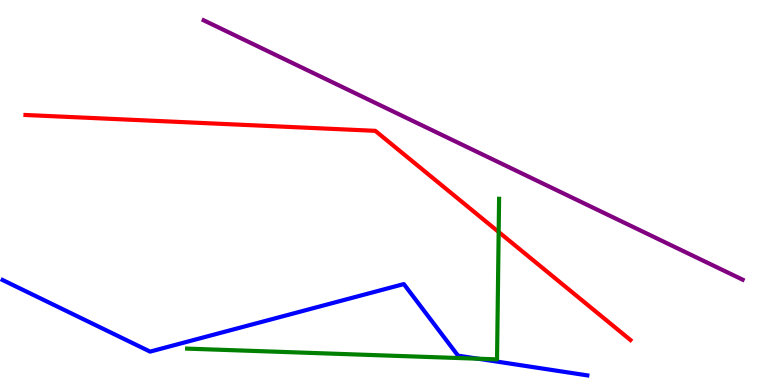[{'lines': ['blue', 'red'], 'intersections': []}, {'lines': ['green', 'red'], 'intersections': [{'x': 6.43, 'y': 3.97}]}, {'lines': ['purple', 'red'], 'intersections': []}, {'lines': ['blue', 'green'], 'intersections': [{'x': 6.17, 'y': 0.683}]}, {'lines': ['blue', 'purple'], 'intersections': []}, {'lines': ['green', 'purple'], 'intersections': []}]